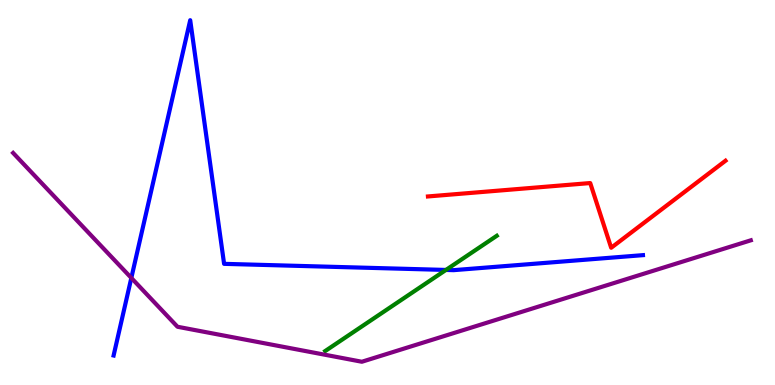[{'lines': ['blue', 'red'], 'intersections': []}, {'lines': ['green', 'red'], 'intersections': []}, {'lines': ['purple', 'red'], 'intersections': []}, {'lines': ['blue', 'green'], 'intersections': [{'x': 5.75, 'y': 2.99}]}, {'lines': ['blue', 'purple'], 'intersections': [{'x': 1.69, 'y': 2.78}]}, {'lines': ['green', 'purple'], 'intersections': []}]